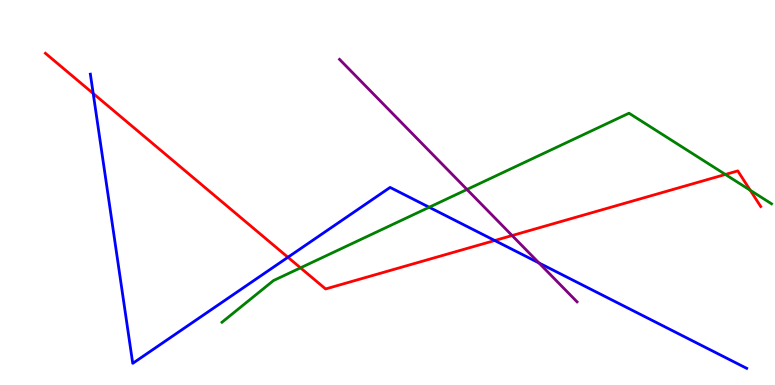[{'lines': ['blue', 'red'], 'intersections': [{'x': 1.2, 'y': 7.57}, {'x': 3.72, 'y': 3.32}, {'x': 6.38, 'y': 3.75}]}, {'lines': ['green', 'red'], 'intersections': [{'x': 3.88, 'y': 3.04}, {'x': 9.36, 'y': 5.47}, {'x': 9.68, 'y': 5.06}]}, {'lines': ['purple', 'red'], 'intersections': [{'x': 6.61, 'y': 3.88}]}, {'lines': ['blue', 'green'], 'intersections': [{'x': 5.54, 'y': 4.62}]}, {'lines': ['blue', 'purple'], 'intersections': [{'x': 6.95, 'y': 3.17}]}, {'lines': ['green', 'purple'], 'intersections': [{'x': 6.03, 'y': 5.08}]}]